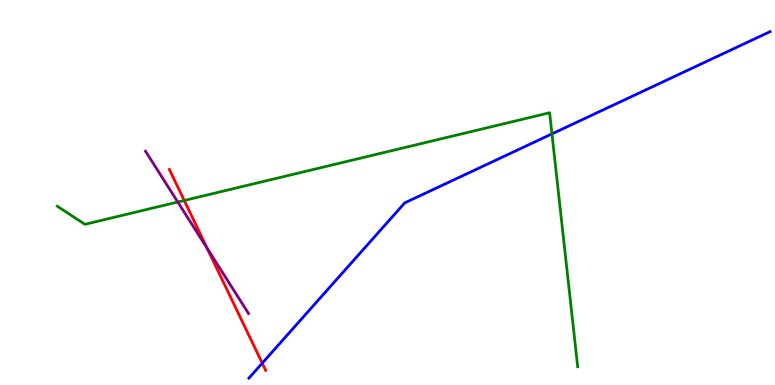[{'lines': ['blue', 'red'], 'intersections': [{'x': 3.38, 'y': 0.567}]}, {'lines': ['green', 'red'], 'intersections': [{'x': 2.38, 'y': 4.79}]}, {'lines': ['purple', 'red'], 'intersections': [{'x': 2.67, 'y': 3.55}]}, {'lines': ['blue', 'green'], 'intersections': [{'x': 7.12, 'y': 6.52}]}, {'lines': ['blue', 'purple'], 'intersections': []}, {'lines': ['green', 'purple'], 'intersections': [{'x': 2.29, 'y': 4.75}]}]